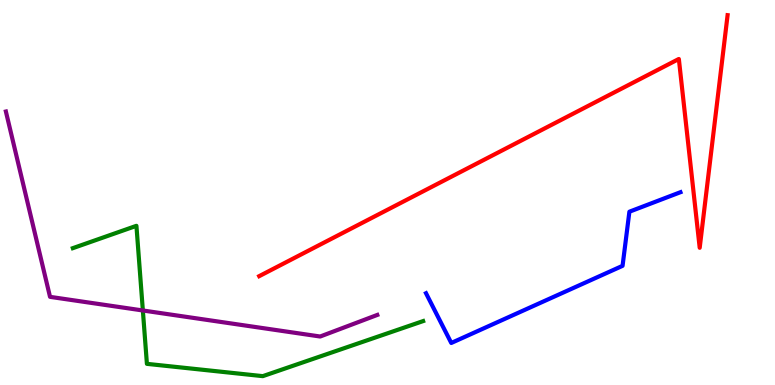[{'lines': ['blue', 'red'], 'intersections': []}, {'lines': ['green', 'red'], 'intersections': []}, {'lines': ['purple', 'red'], 'intersections': []}, {'lines': ['blue', 'green'], 'intersections': []}, {'lines': ['blue', 'purple'], 'intersections': []}, {'lines': ['green', 'purple'], 'intersections': [{'x': 1.84, 'y': 1.94}]}]